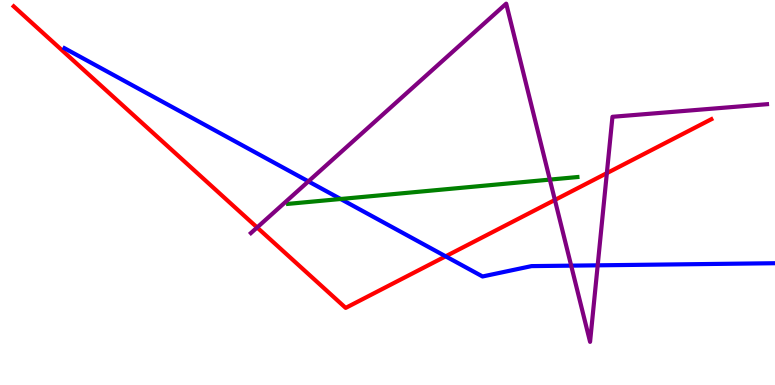[{'lines': ['blue', 'red'], 'intersections': [{'x': 5.75, 'y': 3.34}]}, {'lines': ['green', 'red'], 'intersections': []}, {'lines': ['purple', 'red'], 'intersections': [{'x': 3.32, 'y': 4.09}, {'x': 7.16, 'y': 4.81}, {'x': 7.83, 'y': 5.5}]}, {'lines': ['blue', 'green'], 'intersections': [{'x': 4.4, 'y': 4.83}]}, {'lines': ['blue', 'purple'], 'intersections': [{'x': 3.98, 'y': 5.29}, {'x': 7.37, 'y': 3.1}, {'x': 7.71, 'y': 3.11}]}, {'lines': ['green', 'purple'], 'intersections': [{'x': 7.09, 'y': 5.33}]}]